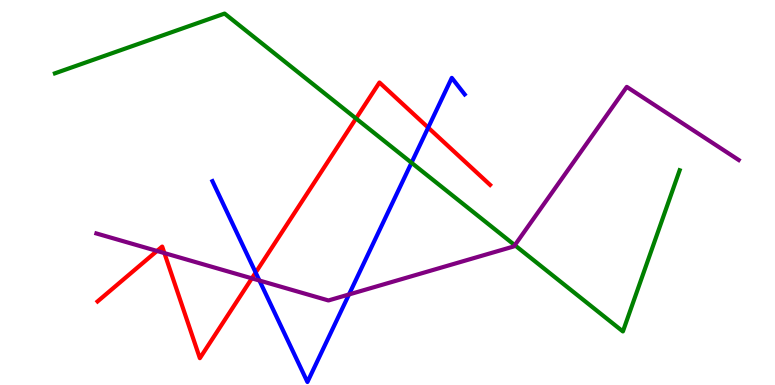[{'lines': ['blue', 'red'], 'intersections': [{'x': 3.3, 'y': 2.92}, {'x': 5.53, 'y': 6.69}]}, {'lines': ['green', 'red'], 'intersections': [{'x': 4.59, 'y': 6.92}]}, {'lines': ['purple', 'red'], 'intersections': [{'x': 2.03, 'y': 3.48}, {'x': 2.12, 'y': 3.43}, {'x': 3.25, 'y': 2.77}]}, {'lines': ['blue', 'green'], 'intersections': [{'x': 5.31, 'y': 5.77}]}, {'lines': ['blue', 'purple'], 'intersections': [{'x': 3.35, 'y': 2.71}, {'x': 4.5, 'y': 2.35}]}, {'lines': ['green', 'purple'], 'intersections': [{'x': 6.64, 'y': 3.63}]}]